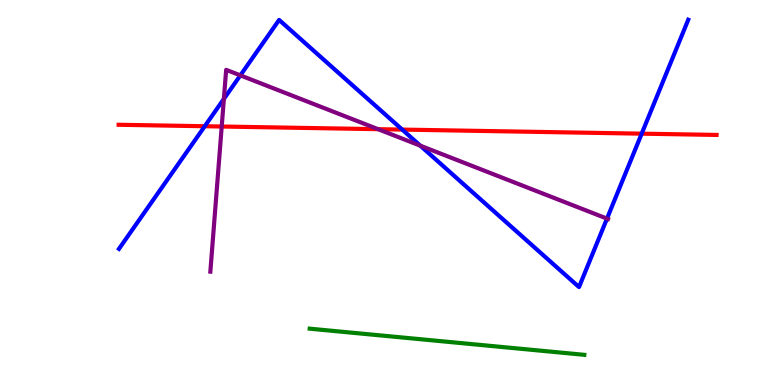[{'lines': ['blue', 'red'], 'intersections': [{'x': 2.64, 'y': 6.72}, {'x': 5.19, 'y': 6.63}, {'x': 8.28, 'y': 6.53}]}, {'lines': ['green', 'red'], 'intersections': []}, {'lines': ['purple', 'red'], 'intersections': [{'x': 2.86, 'y': 6.71}, {'x': 4.88, 'y': 6.64}]}, {'lines': ['blue', 'green'], 'intersections': []}, {'lines': ['blue', 'purple'], 'intersections': [{'x': 2.89, 'y': 7.43}, {'x': 3.1, 'y': 8.04}, {'x': 5.42, 'y': 6.22}, {'x': 7.83, 'y': 4.32}]}, {'lines': ['green', 'purple'], 'intersections': []}]